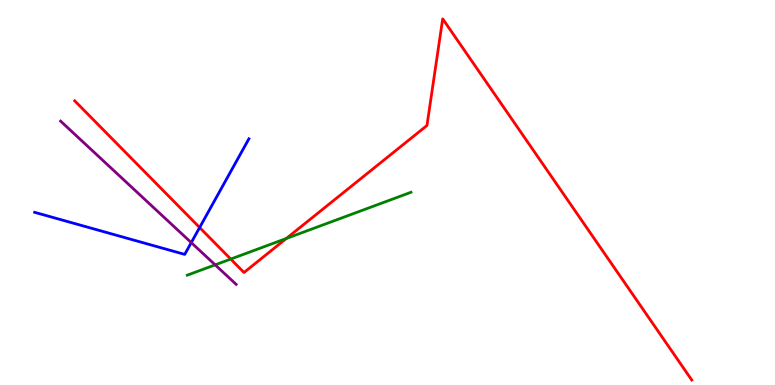[{'lines': ['blue', 'red'], 'intersections': [{'x': 2.58, 'y': 4.09}]}, {'lines': ['green', 'red'], 'intersections': [{'x': 2.98, 'y': 3.27}, {'x': 3.69, 'y': 3.81}]}, {'lines': ['purple', 'red'], 'intersections': []}, {'lines': ['blue', 'green'], 'intersections': []}, {'lines': ['blue', 'purple'], 'intersections': [{'x': 2.47, 'y': 3.7}]}, {'lines': ['green', 'purple'], 'intersections': [{'x': 2.78, 'y': 3.12}]}]